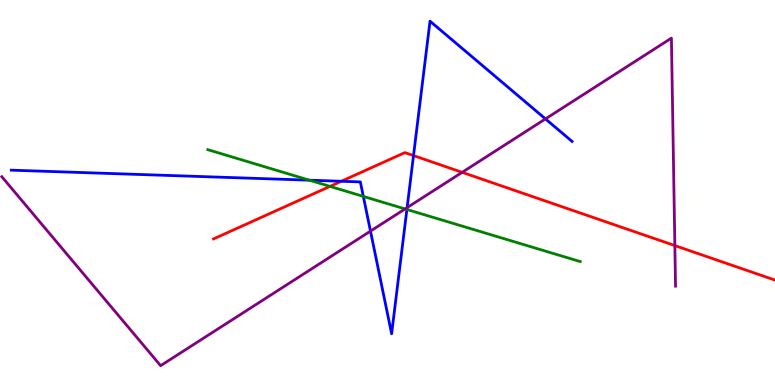[{'lines': ['blue', 'red'], 'intersections': [{'x': 4.4, 'y': 5.29}, {'x': 5.34, 'y': 5.96}]}, {'lines': ['green', 'red'], 'intersections': [{'x': 4.26, 'y': 5.16}]}, {'lines': ['purple', 'red'], 'intersections': [{'x': 5.96, 'y': 5.52}, {'x': 8.71, 'y': 3.62}]}, {'lines': ['blue', 'green'], 'intersections': [{'x': 3.99, 'y': 5.32}, {'x': 4.69, 'y': 4.9}, {'x': 5.25, 'y': 4.56}]}, {'lines': ['blue', 'purple'], 'intersections': [{'x': 4.78, 'y': 4.0}, {'x': 5.25, 'y': 4.61}, {'x': 7.04, 'y': 6.91}]}, {'lines': ['green', 'purple'], 'intersections': [{'x': 5.23, 'y': 4.57}]}]